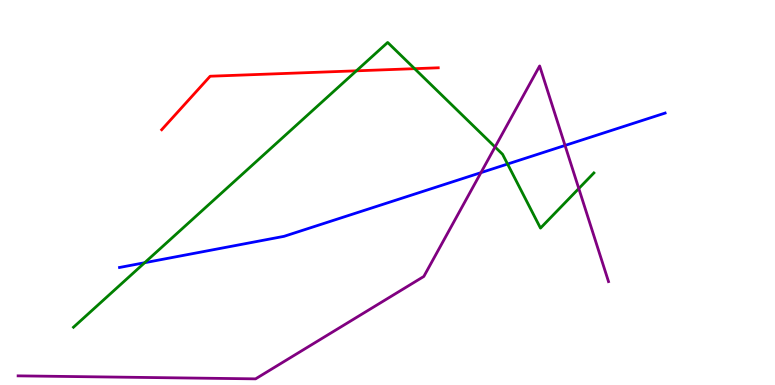[{'lines': ['blue', 'red'], 'intersections': []}, {'lines': ['green', 'red'], 'intersections': [{'x': 4.6, 'y': 8.16}, {'x': 5.35, 'y': 8.22}]}, {'lines': ['purple', 'red'], 'intersections': []}, {'lines': ['blue', 'green'], 'intersections': [{'x': 1.87, 'y': 3.18}, {'x': 6.55, 'y': 5.74}]}, {'lines': ['blue', 'purple'], 'intersections': [{'x': 6.21, 'y': 5.52}, {'x': 7.29, 'y': 6.22}]}, {'lines': ['green', 'purple'], 'intersections': [{'x': 6.39, 'y': 6.18}, {'x': 7.47, 'y': 5.1}]}]